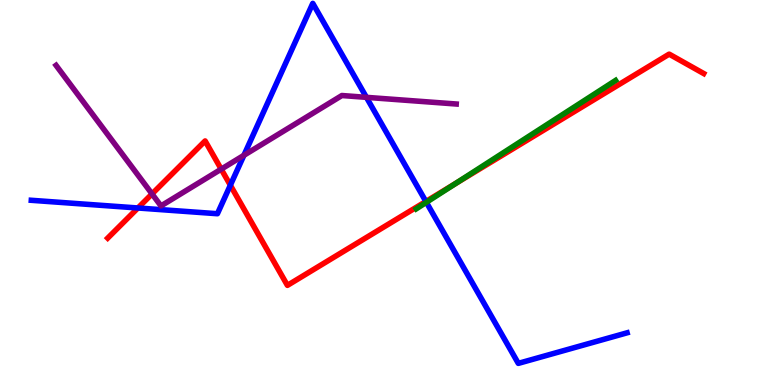[{'lines': ['blue', 'red'], 'intersections': [{'x': 1.78, 'y': 4.6}, {'x': 2.97, 'y': 5.19}, {'x': 5.5, 'y': 4.77}]}, {'lines': ['green', 'red'], 'intersections': [{'x': 5.88, 'y': 5.23}]}, {'lines': ['purple', 'red'], 'intersections': [{'x': 1.96, 'y': 4.96}, {'x': 2.85, 'y': 5.61}]}, {'lines': ['blue', 'green'], 'intersections': [{'x': 5.5, 'y': 4.74}]}, {'lines': ['blue', 'purple'], 'intersections': [{'x': 3.15, 'y': 5.97}, {'x': 4.73, 'y': 7.47}]}, {'lines': ['green', 'purple'], 'intersections': []}]